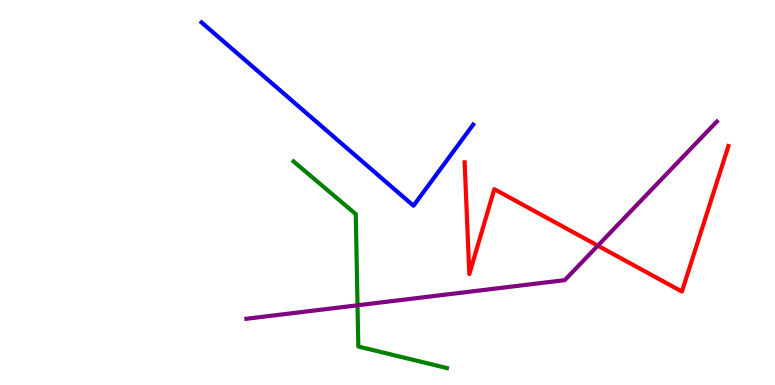[{'lines': ['blue', 'red'], 'intersections': []}, {'lines': ['green', 'red'], 'intersections': []}, {'lines': ['purple', 'red'], 'intersections': [{'x': 7.71, 'y': 3.62}]}, {'lines': ['blue', 'green'], 'intersections': []}, {'lines': ['blue', 'purple'], 'intersections': []}, {'lines': ['green', 'purple'], 'intersections': [{'x': 4.61, 'y': 2.07}]}]